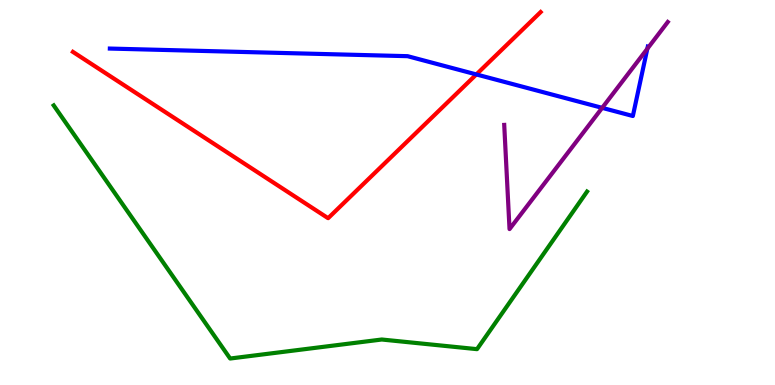[{'lines': ['blue', 'red'], 'intersections': [{'x': 6.15, 'y': 8.07}]}, {'lines': ['green', 'red'], 'intersections': []}, {'lines': ['purple', 'red'], 'intersections': []}, {'lines': ['blue', 'green'], 'intersections': []}, {'lines': ['blue', 'purple'], 'intersections': [{'x': 7.77, 'y': 7.2}, {'x': 8.35, 'y': 8.73}]}, {'lines': ['green', 'purple'], 'intersections': []}]